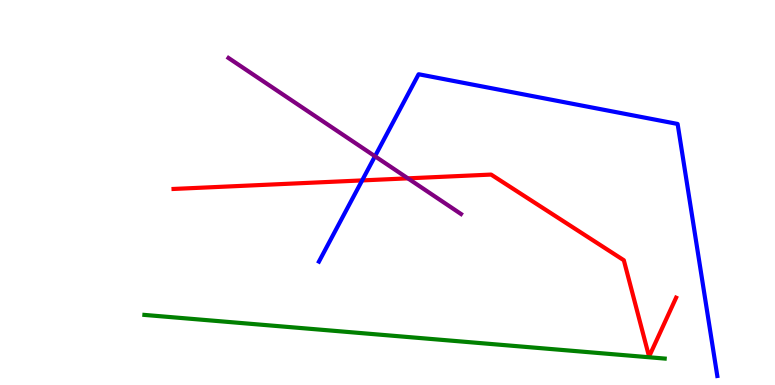[{'lines': ['blue', 'red'], 'intersections': [{'x': 4.67, 'y': 5.31}]}, {'lines': ['green', 'red'], 'intersections': []}, {'lines': ['purple', 'red'], 'intersections': [{'x': 5.26, 'y': 5.37}]}, {'lines': ['blue', 'green'], 'intersections': []}, {'lines': ['blue', 'purple'], 'intersections': [{'x': 4.84, 'y': 5.94}]}, {'lines': ['green', 'purple'], 'intersections': []}]